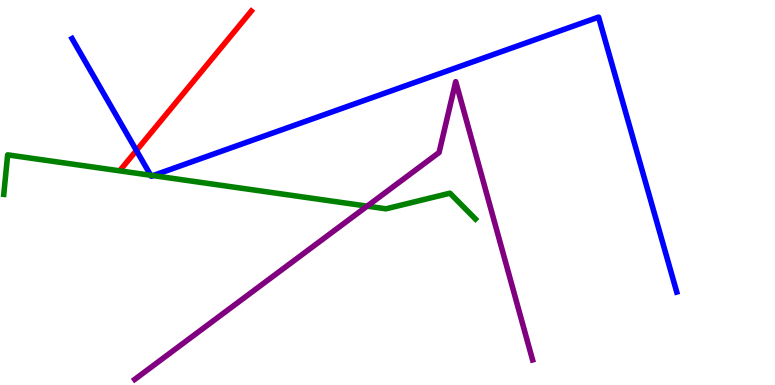[{'lines': ['blue', 'red'], 'intersections': [{'x': 1.76, 'y': 6.09}]}, {'lines': ['green', 'red'], 'intersections': []}, {'lines': ['purple', 'red'], 'intersections': []}, {'lines': ['blue', 'green'], 'intersections': [{'x': 1.94, 'y': 5.45}, {'x': 1.97, 'y': 5.44}]}, {'lines': ['blue', 'purple'], 'intersections': []}, {'lines': ['green', 'purple'], 'intersections': [{'x': 4.74, 'y': 4.65}]}]